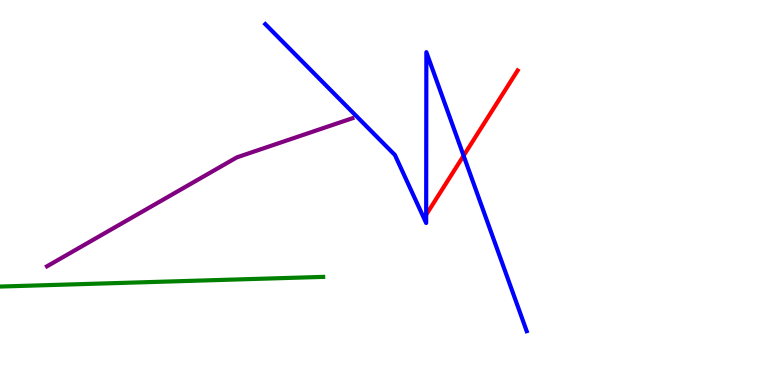[{'lines': ['blue', 'red'], 'intersections': [{'x': 5.5, 'y': 4.42}, {'x': 5.98, 'y': 5.96}]}, {'lines': ['green', 'red'], 'intersections': []}, {'lines': ['purple', 'red'], 'intersections': []}, {'lines': ['blue', 'green'], 'intersections': []}, {'lines': ['blue', 'purple'], 'intersections': []}, {'lines': ['green', 'purple'], 'intersections': []}]